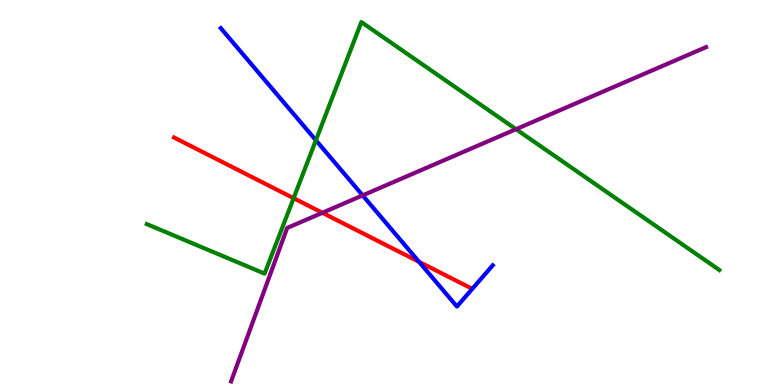[{'lines': ['blue', 'red'], 'intersections': [{'x': 5.41, 'y': 3.2}]}, {'lines': ['green', 'red'], 'intersections': [{'x': 3.79, 'y': 4.85}]}, {'lines': ['purple', 'red'], 'intersections': [{'x': 4.16, 'y': 4.47}]}, {'lines': ['blue', 'green'], 'intersections': [{'x': 4.08, 'y': 6.36}]}, {'lines': ['blue', 'purple'], 'intersections': [{'x': 4.68, 'y': 4.92}]}, {'lines': ['green', 'purple'], 'intersections': [{'x': 6.66, 'y': 6.64}]}]